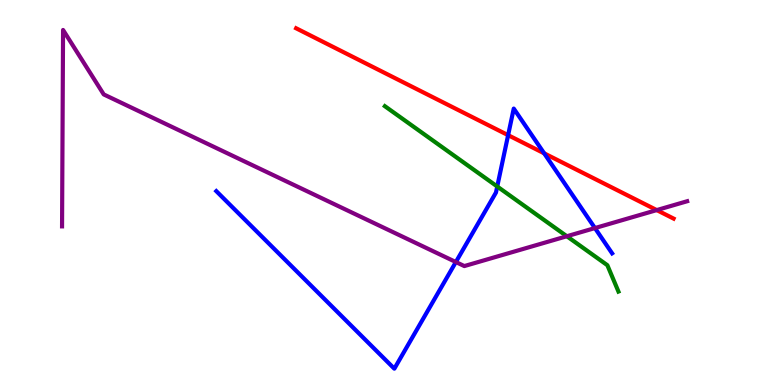[{'lines': ['blue', 'red'], 'intersections': [{'x': 6.56, 'y': 6.49}, {'x': 7.02, 'y': 6.02}]}, {'lines': ['green', 'red'], 'intersections': []}, {'lines': ['purple', 'red'], 'intersections': [{'x': 8.47, 'y': 4.54}]}, {'lines': ['blue', 'green'], 'intersections': [{'x': 6.42, 'y': 5.16}]}, {'lines': ['blue', 'purple'], 'intersections': [{'x': 5.88, 'y': 3.19}, {'x': 7.68, 'y': 4.08}]}, {'lines': ['green', 'purple'], 'intersections': [{'x': 7.31, 'y': 3.86}]}]